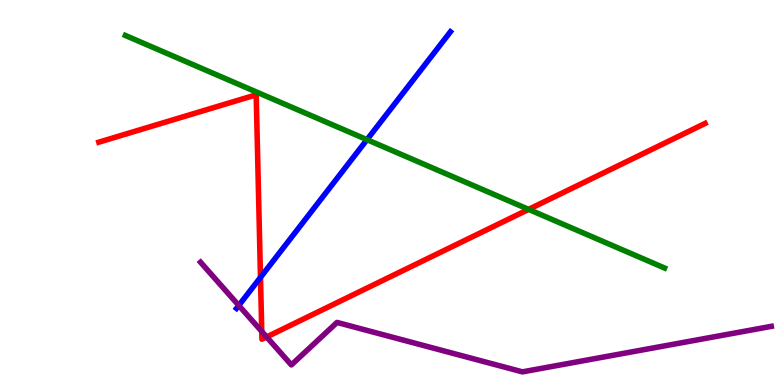[{'lines': ['blue', 'red'], 'intersections': [{'x': 3.36, 'y': 2.8}]}, {'lines': ['green', 'red'], 'intersections': [{'x': 6.82, 'y': 4.56}]}, {'lines': ['purple', 'red'], 'intersections': [{'x': 3.38, 'y': 1.39}, {'x': 3.44, 'y': 1.25}]}, {'lines': ['blue', 'green'], 'intersections': [{'x': 4.74, 'y': 6.37}]}, {'lines': ['blue', 'purple'], 'intersections': [{'x': 3.08, 'y': 2.07}]}, {'lines': ['green', 'purple'], 'intersections': []}]